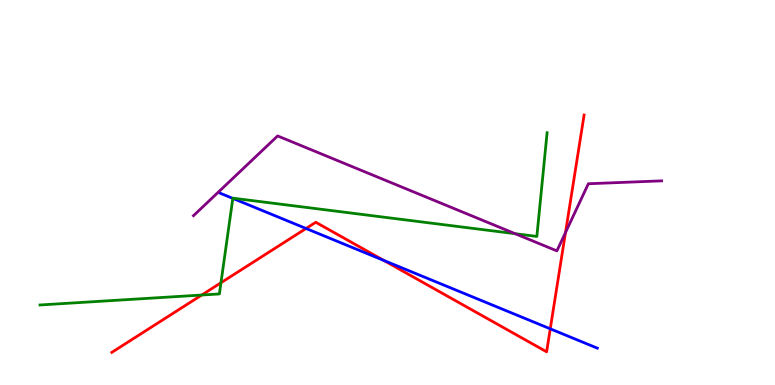[{'lines': ['blue', 'red'], 'intersections': [{'x': 3.95, 'y': 4.07}, {'x': 4.95, 'y': 3.24}, {'x': 7.1, 'y': 1.46}]}, {'lines': ['green', 'red'], 'intersections': [{'x': 2.6, 'y': 2.34}, {'x': 2.85, 'y': 2.66}]}, {'lines': ['purple', 'red'], 'intersections': [{'x': 7.3, 'y': 3.96}]}, {'lines': ['blue', 'green'], 'intersections': [{'x': 3.0, 'y': 4.85}]}, {'lines': ['blue', 'purple'], 'intersections': []}, {'lines': ['green', 'purple'], 'intersections': [{'x': 6.65, 'y': 3.93}]}]